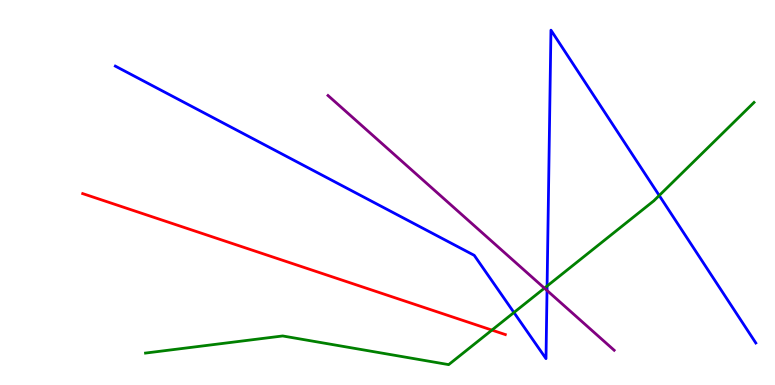[{'lines': ['blue', 'red'], 'intersections': []}, {'lines': ['green', 'red'], 'intersections': [{'x': 6.35, 'y': 1.43}]}, {'lines': ['purple', 'red'], 'intersections': []}, {'lines': ['blue', 'green'], 'intersections': [{'x': 6.63, 'y': 1.88}, {'x': 7.06, 'y': 2.57}, {'x': 8.51, 'y': 4.92}]}, {'lines': ['blue', 'purple'], 'intersections': [{'x': 7.06, 'y': 2.46}]}, {'lines': ['green', 'purple'], 'intersections': [{'x': 7.02, 'y': 2.52}]}]